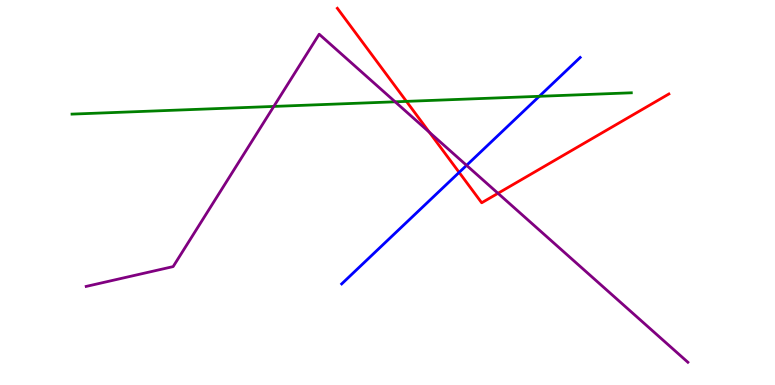[{'lines': ['blue', 'red'], 'intersections': [{'x': 5.92, 'y': 5.52}]}, {'lines': ['green', 'red'], 'intersections': [{'x': 5.24, 'y': 7.37}]}, {'lines': ['purple', 'red'], 'intersections': [{'x': 5.54, 'y': 6.57}, {'x': 6.43, 'y': 4.98}]}, {'lines': ['blue', 'green'], 'intersections': [{'x': 6.96, 'y': 7.5}]}, {'lines': ['blue', 'purple'], 'intersections': [{'x': 6.02, 'y': 5.71}]}, {'lines': ['green', 'purple'], 'intersections': [{'x': 3.53, 'y': 7.24}, {'x': 5.1, 'y': 7.36}]}]